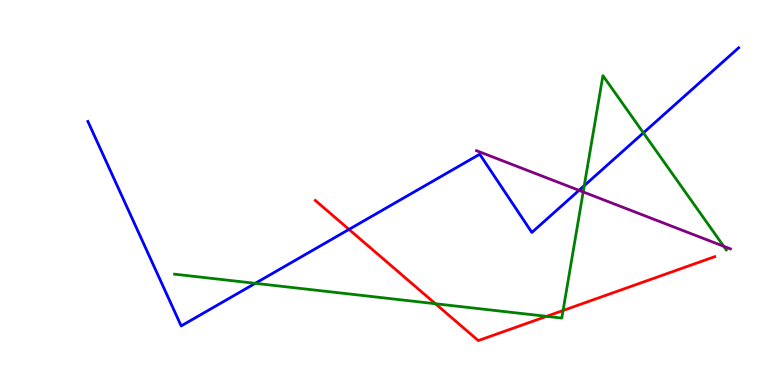[{'lines': ['blue', 'red'], 'intersections': [{'x': 4.5, 'y': 4.04}]}, {'lines': ['green', 'red'], 'intersections': [{'x': 5.62, 'y': 2.11}, {'x': 7.05, 'y': 1.78}, {'x': 7.27, 'y': 1.94}]}, {'lines': ['purple', 'red'], 'intersections': []}, {'lines': ['blue', 'green'], 'intersections': [{'x': 3.29, 'y': 2.64}, {'x': 7.54, 'y': 5.18}, {'x': 8.3, 'y': 6.55}]}, {'lines': ['blue', 'purple'], 'intersections': [{'x': 7.47, 'y': 5.06}]}, {'lines': ['green', 'purple'], 'intersections': [{'x': 7.52, 'y': 5.01}, {'x': 9.34, 'y': 3.6}]}]